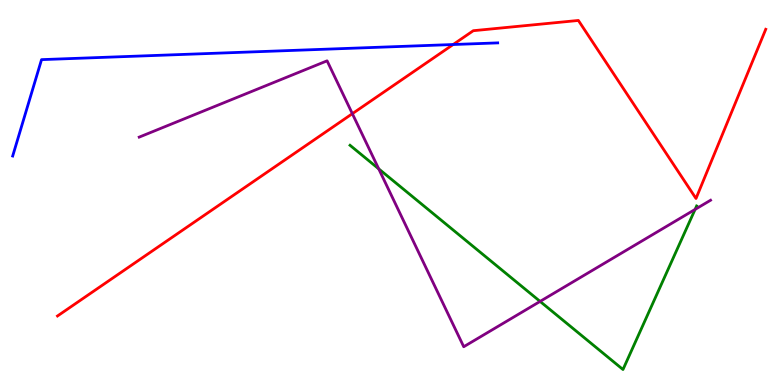[{'lines': ['blue', 'red'], 'intersections': [{'x': 5.85, 'y': 8.84}]}, {'lines': ['green', 'red'], 'intersections': []}, {'lines': ['purple', 'red'], 'intersections': [{'x': 4.55, 'y': 7.05}]}, {'lines': ['blue', 'green'], 'intersections': []}, {'lines': ['blue', 'purple'], 'intersections': []}, {'lines': ['green', 'purple'], 'intersections': [{'x': 4.89, 'y': 5.61}, {'x': 6.97, 'y': 2.17}, {'x': 8.97, 'y': 4.56}]}]